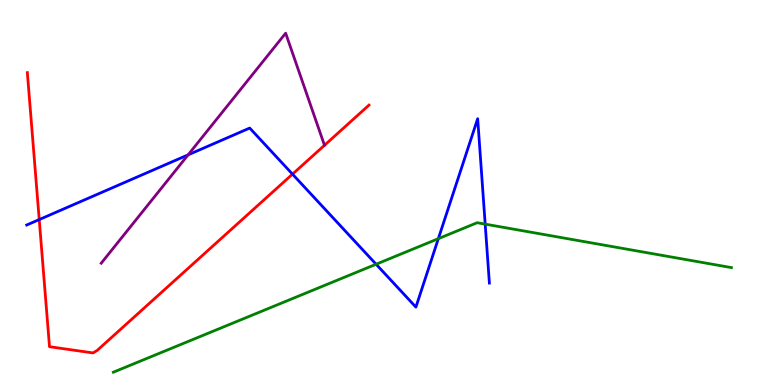[{'lines': ['blue', 'red'], 'intersections': [{'x': 0.506, 'y': 4.3}, {'x': 3.77, 'y': 5.48}]}, {'lines': ['green', 'red'], 'intersections': []}, {'lines': ['purple', 'red'], 'intersections': []}, {'lines': ['blue', 'green'], 'intersections': [{'x': 4.85, 'y': 3.14}, {'x': 5.66, 'y': 3.8}, {'x': 6.26, 'y': 4.18}]}, {'lines': ['blue', 'purple'], 'intersections': [{'x': 2.43, 'y': 5.98}]}, {'lines': ['green', 'purple'], 'intersections': []}]